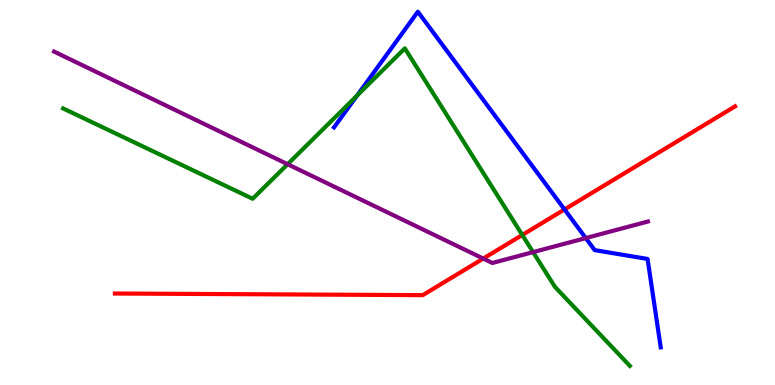[{'lines': ['blue', 'red'], 'intersections': [{'x': 7.28, 'y': 4.56}]}, {'lines': ['green', 'red'], 'intersections': [{'x': 6.74, 'y': 3.9}]}, {'lines': ['purple', 'red'], 'intersections': [{'x': 6.24, 'y': 3.28}]}, {'lines': ['blue', 'green'], 'intersections': [{'x': 4.61, 'y': 7.52}]}, {'lines': ['blue', 'purple'], 'intersections': [{'x': 7.56, 'y': 3.82}]}, {'lines': ['green', 'purple'], 'intersections': [{'x': 3.71, 'y': 5.73}, {'x': 6.88, 'y': 3.45}]}]